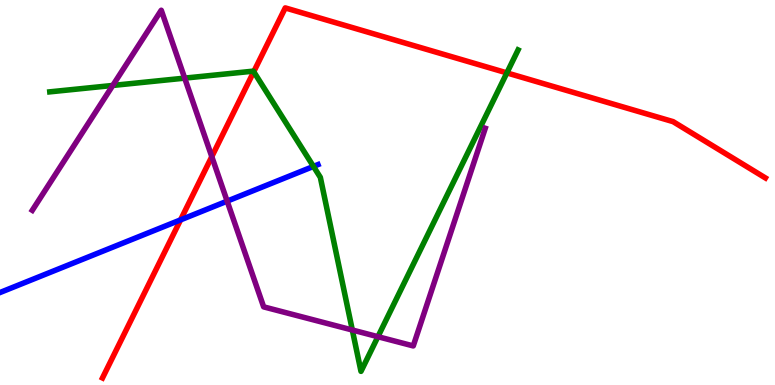[{'lines': ['blue', 'red'], 'intersections': [{'x': 2.33, 'y': 4.29}]}, {'lines': ['green', 'red'], 'intersections': [{'x': 3.27, 'y': 8.14}, {'x': 6.54, 'y': 8.11}]}, {'lines': ['purple', 'red'], 'intersections': [{'x': 2.73, 'y': 5.93}]}, {'lines': ['blue', 'green'], 'intersections': [{'x': 4.04, 'y': 5.68}]}, {'lines': ['blue', 'purple'], 'intersections': [{'x': 2.93, 'y': 4.78}]}, {'lines': ['green', 'purple'], 'intersections': [{'x': 1.46, 'y': 7.78}, {'x': 2.38, 'y': 7.97}, {'x': 4.55, 'y': 1.43}, {'x': 4.88, 'y': 1.25}]}]